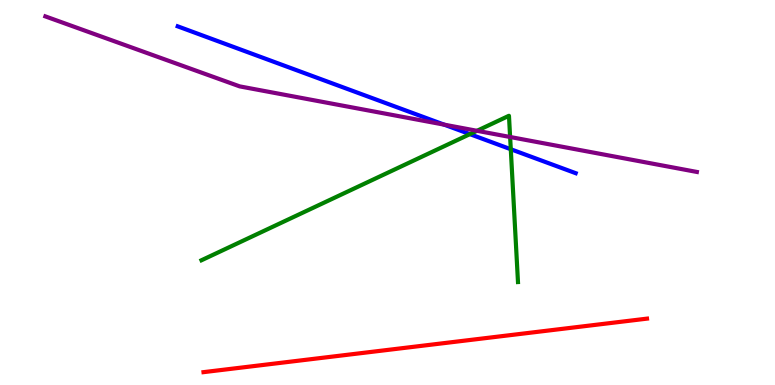[{'lines': ['blue', 'red'], 'intersections': []}, {'lines': ['green', 'red'], 'intersections': []}, {'lines': ['purple', 'red'], 'intersections': []}, {'lines': ['blue', 'green'], 'intersections': [{'x': 6.06, 'y': 6.52}, {'x': 6.59, 'y': 6.12}]}, {'lines': ['blue', 'purple'], 'intersections': [{'x': 5.73, 'y': 6.76}]}, {'lines': ['green', 'purple'], 'intersections': [{'x': 6.15, 'y': 6.6}, {'x': 6.58, 'y': 6.44}]}]